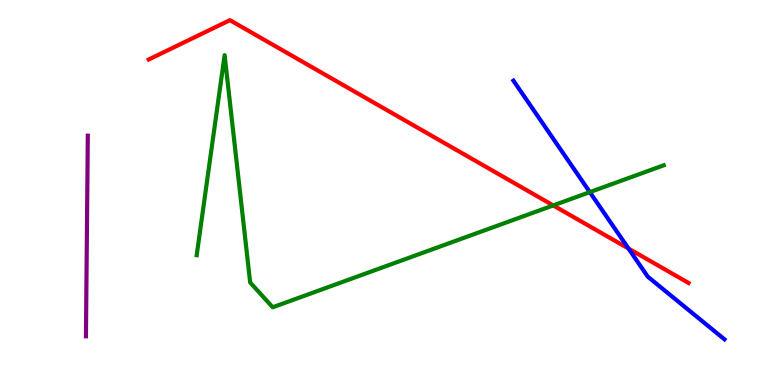[{'lines': ['blue', 'red'], 'intersections': [{'x': 8.11, 'y': 3.54}]}, {'lines': ['green', 'red'], 'intersections': [{'x': 7.14, 'y': 4.66}]}, {'lines': ['purple', 'red'], 'intersections': []}, {'lines': ['blue', 'green'], 'intersections': [{'x': 7.61, 'y': 5.01}]}, {'lines': ['blue', 'purple'], 'intersections': []}, {'lines': ['green', 'purple'], 'intersections': []}]